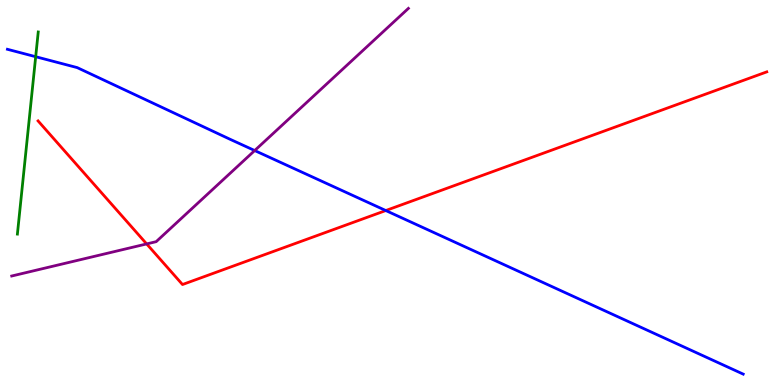[{'lines': ['blue', 'red'], 'intersections': [{'x': 4.98, 'y': 4.53}]}, {'lines': ['green', 'red'], 'intersections': []}, {'lines': ['purple', 'red'], 'intersections': [{'x': 1.89, 'y': 3.66}]}, {'lines': ['blue', 'green'], 'intersections': [{'x': 0.46, 'y': 8.53}]}, {'lines': ['blue', 'purple'], 'intersections': [{'x': 3.29, 'y': 6.09}]}, {'lines': ['green', 'purple'], 'intersections': []}]